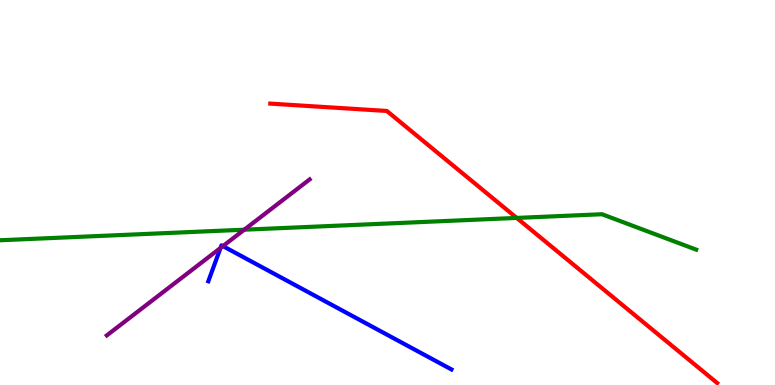[{'lines': ['blue', 'red'], 'intersections': []}, {'lines': ['green', 'red'], 'intersections': [{'x': 6.67, 'y': 4.34}]}, {'lines': ['purple', 'red'], 'intersections': []}, {'lines': ['blue', 'green'], 'intersections': []}, {'lines': ['blue', 'purple'], 'intersections': [{'x': 2.85, 'y': 3.56}, {'x': 2.88, 'y': 3.61}]}, {'lines': ['green', 'purple'], 'intersections': [{'x': 3.15, 'y': 4.03}]}]